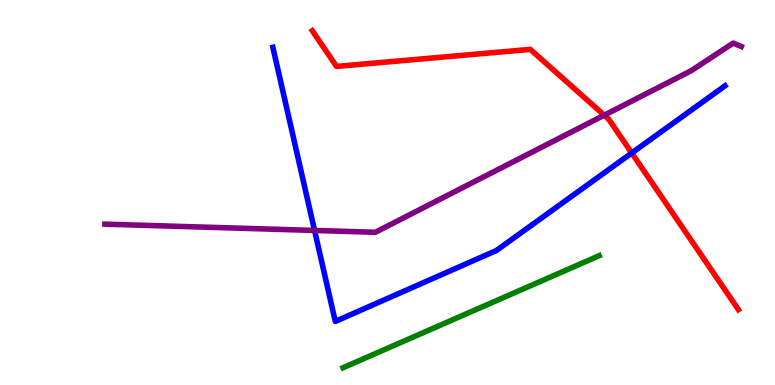[{'lines': ['blue', 'red'], 'intersections': [{'x': 8.15, 'y': 6.03}]}, {'lines': ['green', 'red'], 'intersections': []}, {'lines': ['purple', 'red'], 'intersections': [{'x': 7.8, 'y': 7.01}]}, {'lines': ['blue', 'green'], 'intersections': []}, {'lines': ['blue', 'purple'], 'intersections': [{'x': 4.06, 'y': 4.01}]}, {'lines': ['green', 'purple'], 'intersections': []}]